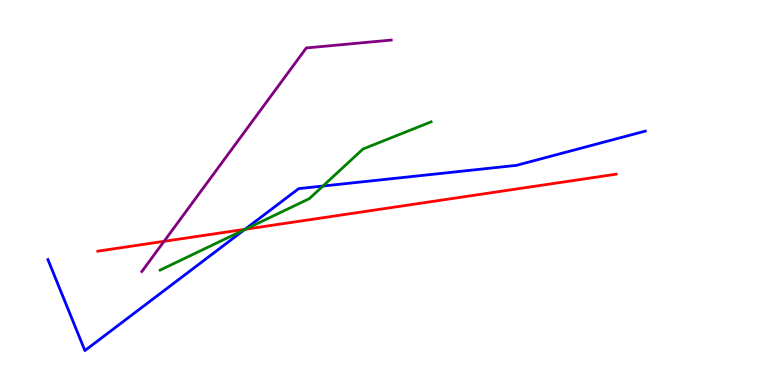[{'lines': ['blue', 'red'], 'intersections': [{'x': 3.16, 'y': 4.04}]}, {'lines': ['green', 'red'], 'intersections': [{'x': 3.17, 'y': 4.05}]}, {'lines': ['purple', 'red'], 'intersections': [{'x': 2.12, 'y': 3.73}]}, {'lines': ['blue', 'green'], 'intersections': [{'x': 3.15, 'y': 4.03}, {'x': 4.17, 'y': 5.17}]}, {'lines': ['blue', 'purple'], 'intersections': []}, {'lines': ['green', 'purple'], 'intersections': []}]